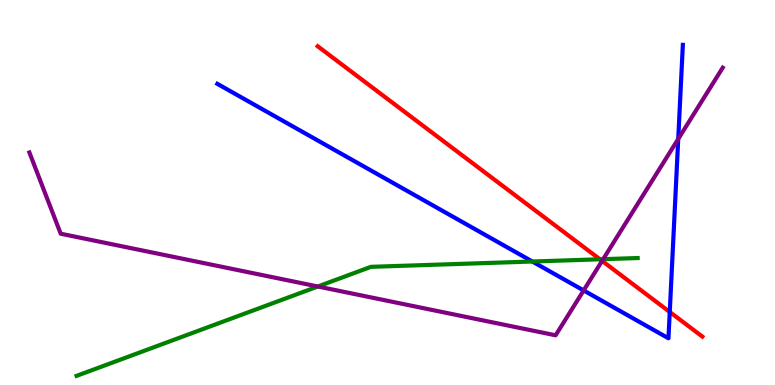[{'lines': ['blue', 'red'], 'intersections': [{'x': 8.64, 'y': 1.9}]}, {'lines': ['green', 'red'], 'intersections': [{'x': 7.74, 'y': 3.27}]}, {'lines': ['purple', 'red'], 'intersections': [{'x': 7.77, 'y': 3.22}]}, {'lines': ['blue', 'green'], 'intersections': [{'x': 6.87, 'y': 3.21}]}, {'lines': ['blue', 'purple'], 'intersections': [{'x': 7.53, 'y': 2.46}, {'x': 8.75, 'y': 6.39}]}, {'lines': ['green', 'purple'], 'intersections': [{'x': 4.1, 'y': 2.56}, {'x': 7.78, 'y': 3.27}]}]